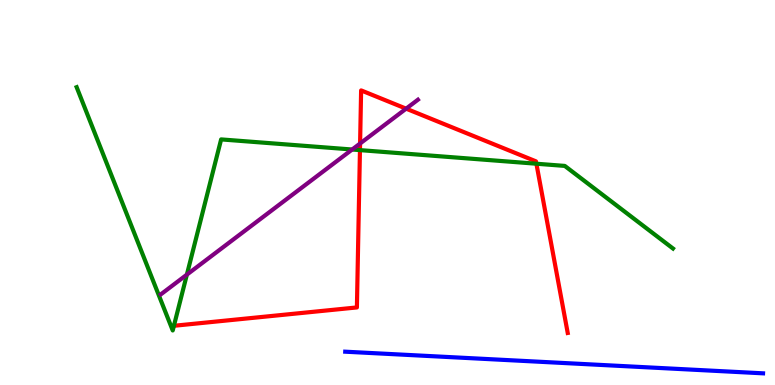[{'lines': ['blue', 'red'], 'intersections': []}, {'lines': ['green', 'red'], 'intersections': [{'x': 2.24, 'y': 1.54}, {'x': 4.64, 'y': 6.1}, {'x': 6.92, 'y': 5.75}]}, {'lines': ['purple', 'red'], 'intersections': [{'x': 4.65, 'y': 6.27}, {'x': 5.24, 'y': 7.18}]}, {'lines': ['blue', 'green'], 'intersections': []}, {'lines': ['blue', 'purple'], 'intersections': []}, {'lines': ['green', 'purple'], 'intersections': [{'x': 2.41, 'y': 2.87}, {'x': 4.54, 'y': 6.12}]}]